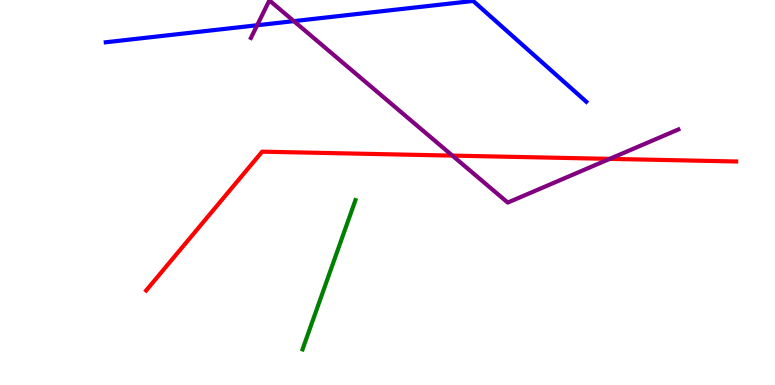[{'lines': ['blue', 'red'], 'intersections': []}, {'lines': ['green', 'red'], 'intersections': []}, {'lines': ['purple', 'red'], 'intersections': [{'x': 5.84, 'y': 5.96}, {'x': 7.87, 'y': 5.87}]}, {'lines': ['blue', 'green'], 'intersections': []}, {'lines': ['blue', 'purple'], 'intersections': [{'x': 3.32, 'y': 9.34}, {'x': 3.79, 'y': 9.45}]}, {'lines': ['green', 'purple'], 'intersections': []}]